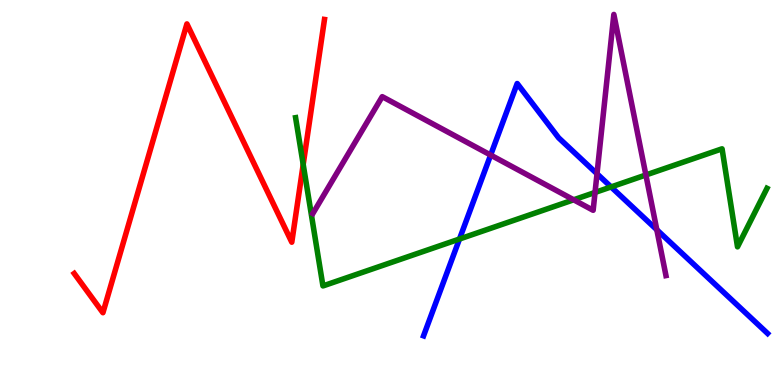[{'lines': ['blue', 'red'], 'intersections': []}, {'lines': ['green', 'red'], 'intersections': [{'x': 3.91, 'y': 5.73}]}, {'lines': ['purple', 'red'], 'intersections': []}, {'lines': ['blue', 'green'], 'intersections': [{'x': 5.93, 'y': 3.79}, {'x': 7.88, 'y': 5.14}]}, {'lines': ['blue', 'purple'], 'intersections': [{'x': 6.33, 'y': 5.97}, {'x': 7.7, 'y': 5.49}, {'x': 8.47, 'y': 4.03}]}, {'lines': ['green', 'purple'], 'intersections': [{'x': 7.4, 'y': 4.81}, {'x': 7.68, 'y': 5.0}, {'x': 8.33, 'y': 5.46}]}]